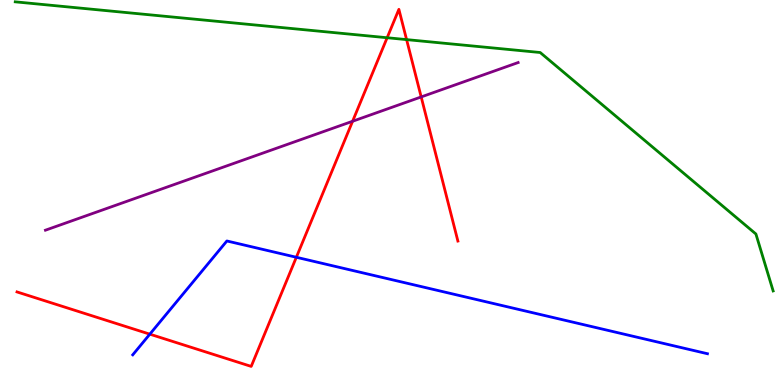[{'lines': ['blue', 'red'], 'intersections': [{'x': 1.93, 'y': 1.32}, {'x': 3.82, 'y': 3.32}]}, {'lines': ['green', 'red'], 'intersections': [{'x': 5.0, 'y': 9.02}, {'x': 5.25, 'y': 8.97}]}, {'lines': ['purple', 'red'], 'intersections': [{'x': 4.55, 'y': 6.85}, {'x': 5.43, 'y': 7.48}]}, {'lines': ['blue', 'green'], 'intersections': []}, {'lines': ['blue', 'purple'], 'intersections': []}, {'lines': ['green', 'purple'], 'intersections': []}]